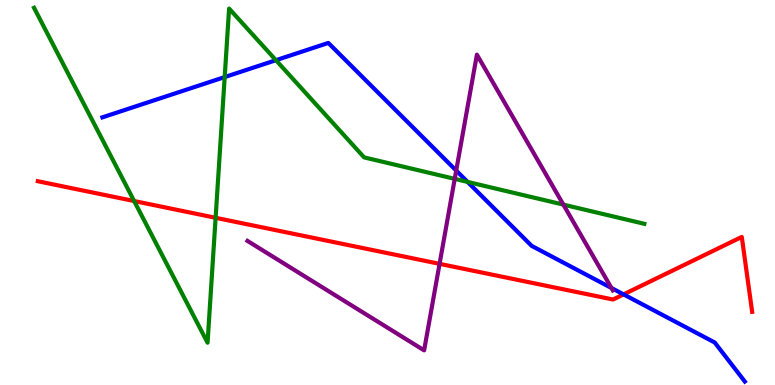[{'lines': ['blue', 'red'], 'intersections': [{'x': 8.05, 'y': 2.35}]}, {'lines': ['green', 'red'], 'intersections': [{'x': 1.73, 'y': 4.78}, {'x': 2.78, 'y': 4.34}]}, {'lines': ['purple', 'red'], 'intersections': [{'x': 5.67, 'y': 3.15}]}, {'lines': ['blue', 'green'], 'intersections': [{'x': 2.9, 'y': 8.0}, {'x': 3.56, 'y': 8.44}, {'x': 6.03, 'y': 5.27}]}, {'lines': ['blue', 'purple'], 'intersections': [{'x': 5.89, 'y': 5.57}, {'x': 7.89, 'y': 2.52}]}, {'lines': ['green', 'purple'], 'intersections': [{'x': 5.87, 'y': 5.35}, {'x': 7.27, 'y': 4.69}]}]